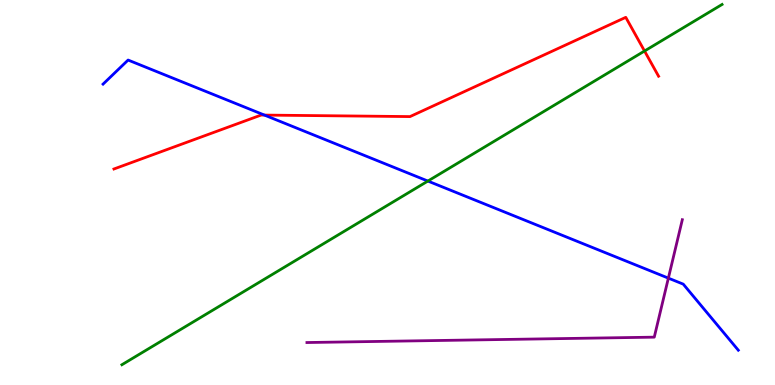[{'lines': ['blue', 'red'], 'intersections': [{'x': 3.41, 'y': 7.01}]}, {'lines': ['green', 'red'], 'intersections': [{'x': 8.32, 'y': 8.68}]}, {'lines': ['purple', 'red'], 'intersections': []}, {'lines': ['blue', 'green'], 'intersections': [{'x': 5.52, 'y': 5.3}]}, {'lines': ['blue', 'purple'], 'intersections': [{'x': 8.62, 'y': 2.78}]}, {'lines': ['green', 'purple'], 'intersections': []}]